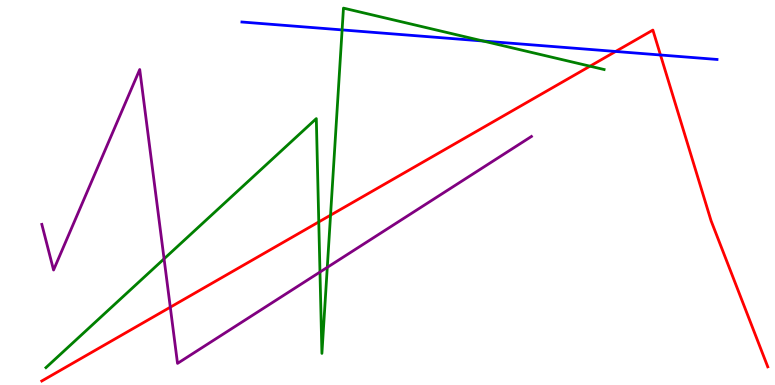[{'lines': ['blue', 'red'], 'intersections': [{'x': 7.94, 'y': 8.66}, {'x': 8.52, 'y': 8.57}]}, {'lines': ['green', 'red'], 'intersections': [{'x': 4.11, 'y': 4.24}, {'x': 4.27, 'y': 4.41}, {'x': 7.61, 'y': 8.28}]}, {'lines': ['purple', 'red'], 'intersections': [{'x': 2.2, 'y': 2.02}]}, {'lines': ['blue', 'green'], 'intersections': [{'x': 4.41, 'y': 9.22}, {'x': 6.23, 'y': 8.93}]}, {'lines': ['blue', 'purple'], 'intersections': []}, {'lines': ['green', 'purple'], 'intersections': [{'x': 2.12, 'y': 3.28}, {'x': 4.13, 'y': 2.93}, {'x': 4.22, 'y': 3.06}]}]